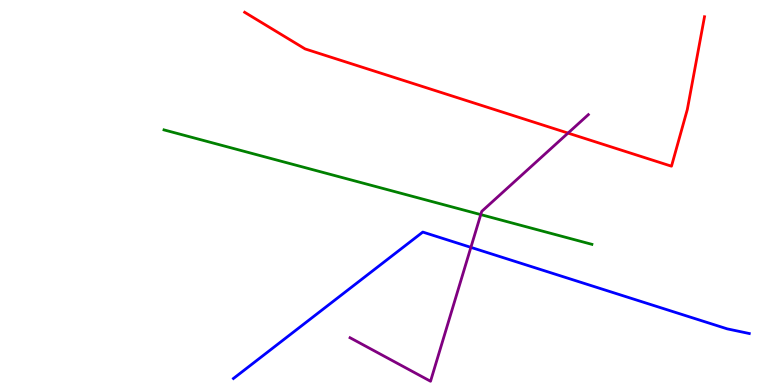[{'lines': ['blue', 'red'], 'intersections': []}, {'lines': ['green', 'red'], 'intersections': []}, {'lines': ['purple', 'red'], 'intersections': [{'x': 7.33, 'y': 6.54}]}, {'lines': ['blue', 'green'], 'intersections': []}, {'lines': ['blue', 'purple'], 'intersections': [{'x': 6.08, 'y': 3.58}]}, {'lines': ['green', 'purple'], 'intersections': [{'x': 6.2, 'y': 4.43}]}]